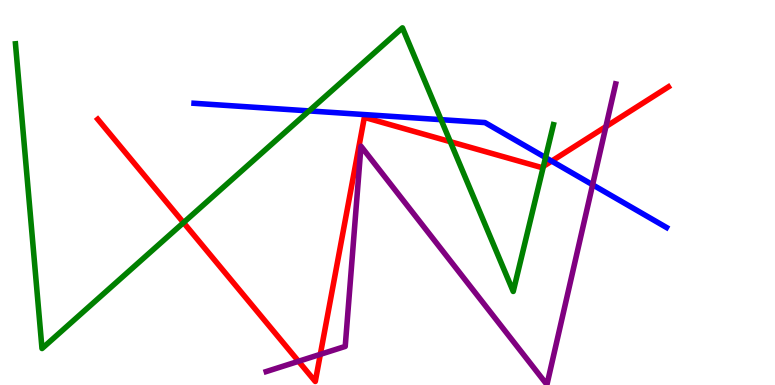[{'lines': ['blue', 'red'], 'intersections': [{'x': 7.12, 'y': 5.82}]}, {'lines': ['green', 'red'], 'intersections': [{'x': 2.37, 'y': 4.22}, {'x': 5.81, 'y': 6.32}, {'x': 7.01, 'y': 5.68}]}, {'lines': ['purple', 'red'], 'intersections': [{'x': 3.85, 'y': 0.616}, {'x': 4.13, 'y': 0.796}, {'x': 7.82, 'y': 6.71}]}, {'lines': ['blue', 'green'], 'intersections': [{'x': 3.99, 'y': 7.12}, {'x': 5.69, 'y': 6.89}, {'x': 7.04, 'y': 5.91}]}, {'lines': ['blue', 'purple'], 'intersections': [{'x': 7.65, 'y': 5.2}]}, {'lines': ['green', 'purple'], 'intersections': []}]